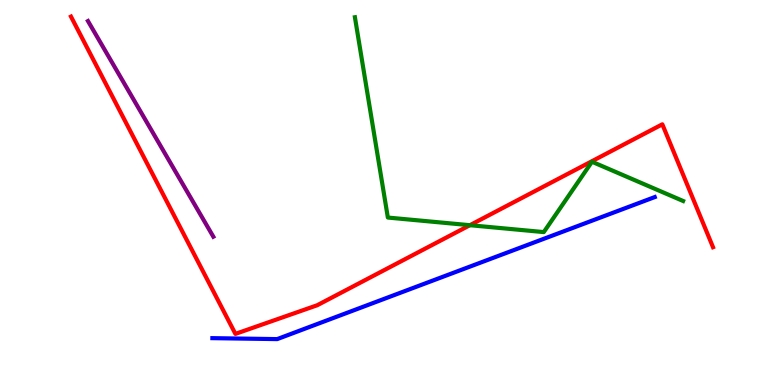[{'lines': ['blue', 'red'], 'intersections': []}, {'lines': ['green', 'red'], 'intersections': [{'x': 6.06, 'y': 4.15}]}, {'lines': ['purple', 'red'], 'intersections': []}, {'lines': ['blue', 'green'], 'intersections': []}, {'lines': ['blue', 'purple'], 'intersections': []}, {'lines': ['green', 'purple'], 'intersections': []}]